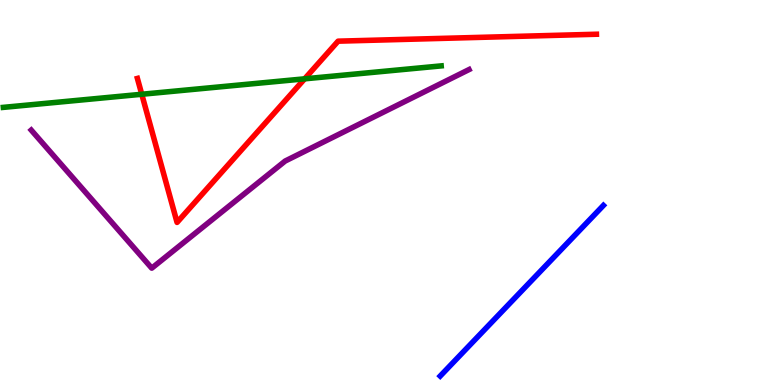[{'lines': ['blue', 'red'], 'intersections': []}, {'lines': ['green', 'red'], 'intersections': [{'x': 1.83, 'y': 7.55}, {'x': 3.93, 'y': 7.95}]}, {'lines': ['purple', 'red'], 'intersections': []}, {'lines': ['blue', 'green'], 'intersections': []}, {'lines': ['blue', 'purple'], 'intersections': []}, {'lines': ['green', 'purple'], 'intersections': []}]